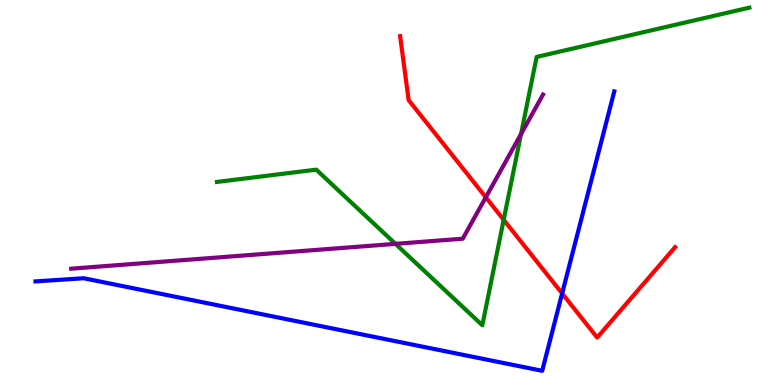[{'lines': ['blue', 'red'], 'intersections': [{'x': 7.25, 'y': 2.38}]}, {'lines': ['green', 'red'], 'intersections': [{'x': 6.5, 'y': 4.29}]}, {'lines': ['purple', 'red'], 'intersections': [{'x': 6.27, 'y': 4.88}]}, {'lines': ['blue', 'green'], 'intersections': []}, {'lines': ['blue', 'purple'], 'intersections': []}, {'lines': ['green', 'purple'], 'intersections': [{'x': 5.1, 'y': 3.67}, {'x': 6.72, 'y': 6.52}]}]